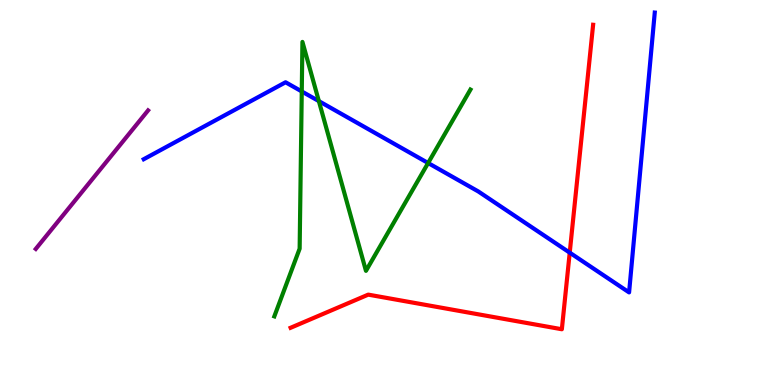[{'lines': ['blue', 'red'], 'intersections': [{'x': 7.35, 'y': 3.44}]}, {'lines': ['green', 'red'], 'intersections': []}, {'lines': ['purple', 'red'], 'intersections': []}, {'lines': ['blue', 'green'], 'intersections': [{'x': 3.89, 'y': 7.63}, {'x': 4.11, 'y': 7.37}, {'x': 5.52, 'y': 5.77}]}, {'lines': ['blue', 'purple'], 'intersections': []}, {'lines': ['green', 'purple'], 'intersections': []}]